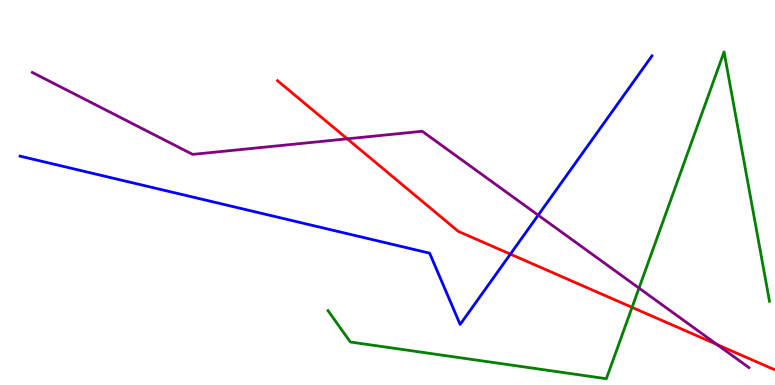[{'lines': ['blue', 'red'], 'intersections': [{'x': 6.59, 'y': 3.4}]}, {'lines': ['green', 'red'], 'intersections': [{'x': 8.16, 'y': 2.02}]}, {'lines': ['purple', 'red'], 'intersections': [{'x': 4.48, 'y': 6.39}, {'x': 9.25, 'y': 1.05}]}, {'lines': ['blue', 'green'], 'intersections': []}, {'lines': ['blue', 'purple'], 'intersections': [{'x': 6.94, 'y': 4.41}]}, {'lines': ['green', 'purple'], 'intersections': [{'x': 8.25, 'y': 2.52}]}]